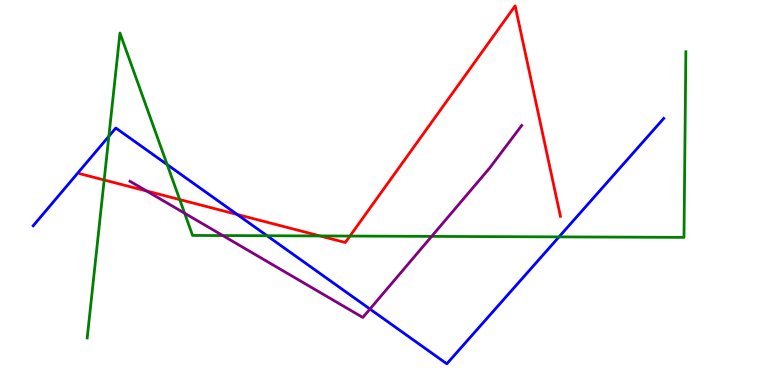[{'lines': ['blue', 'red'], 'intersections': [{'x': 3.06, 'y': 4.43}]}, {'lines': ['green', 'red'], 'intersections': [{'x': 1.34, 'y': 5.32}, {'x': 2.32, 'y': 4.82}, {'x': 4.13, 'y': 3.87}, {'x': 4.52, 'y': 3.87}]}, {'lines': ['purple', 'red'], 'intersections': [{'x': 1.89, 'y': 5.04}]}, {'lines': ['blue', 'green'], 'intersections': [{'x': 1.4, 'y': 6.46}, {'x': 2.16, 'y': 5.72}, {'x': 3.45, 'y': 3.88}, {'x': 7.21, 'y': 3.85}]}, {'lines': ['blue', 'purple'], 'intersections': [{'x': 4.77, 'y': 1.97}]}, {'lines': ['green', 'purple'], 'intersections': [{'x': 2.38, 'y': 4.46}, {'x': 2.87, 'y': 3.88}, {'x': 5.57, 'y': 3.86}]}]